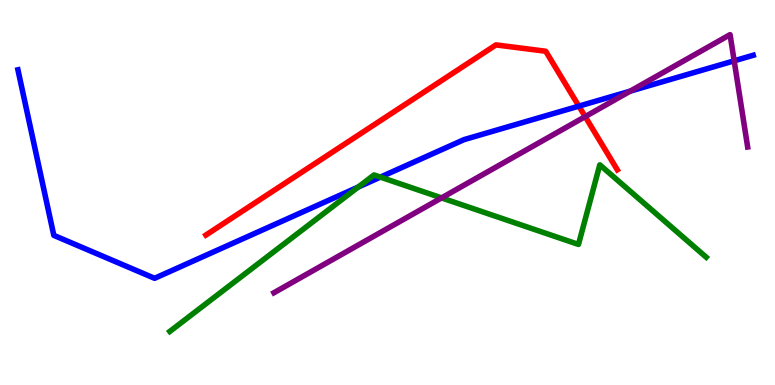[{'lines': ['blue', 'red'], 'intersections': [{'x': 7.47, 'y': 7.24}]}, {'lines': ['green', 'red'], 'intersections': []}, {'lines': ['purple', 'red'], 'intersections': [{'x': 7.55, 'y': 6.97}]}, {'lines': ['blue', 'green'], 'intersections': [{'x': 4.62, 'y': 5.14}, {'x': 4.91, 'y': 5.4}]}, {'lines': ['blue', 'purple'], 'intersections': [{'x': 8.13, 'y': 7.63}, {'x': 9.47, 'y': 8.42}]}, {'lines': ['green', 'purple'], 'intersections': [{'x': 5.7, 'y': 4.86}]}]